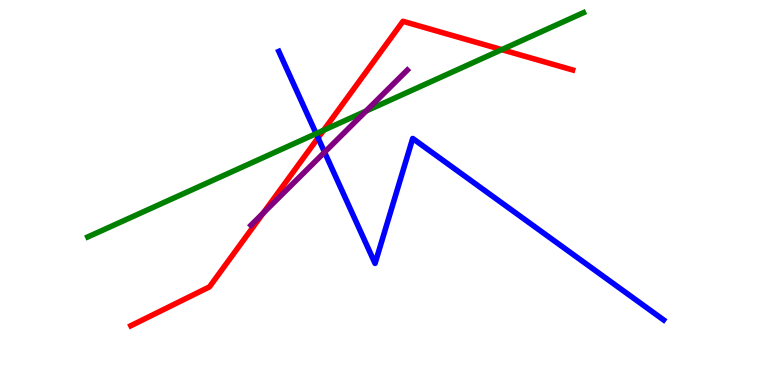[{'lines': ['blue', 'red'], 'intersections': [{'x': 4.1, 'y': 6.42}]}, {'lines': ['green', 'red'], 'intersections': [{'x': 4.18, 'y': 6.62}, {'x': 6.47, 'y': 8.71}]}, {'lines': ['purple', 'red'], 'intersections': [{'x': 3.4, 'y': 4.47}]}, {'lines': ['blue', 'green'], 'intersections': [{'x': 4.08, 'y': 6.53}]}, {'lines': ['blue', 'purple'], 'intersections': [{'x': 4.19, 'y': 6.05}]}, {'lines': ['green', 'purple'], 'intersections': [{'x': 4.72, 'y': 7.12}]}]